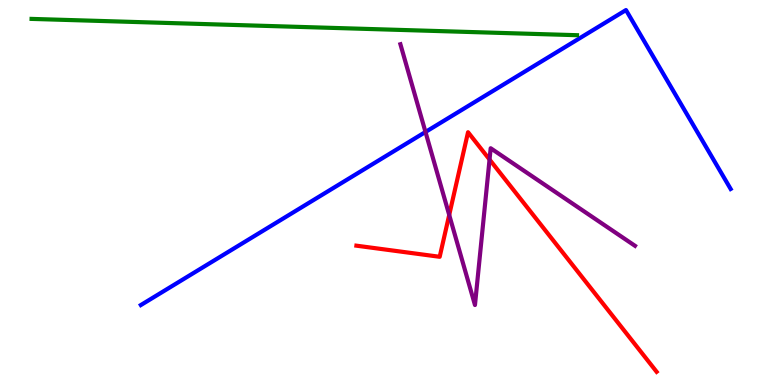[{'lines': ['blue', 'red'], 'intersections': []}, {'lines': ['green', 'red'], 'intersections': []}, {'lines': ['purple', 'red'], 'intersections': [{'x': 5.8, 'y': 4.42}, {'x': 6.32, 'y': 5.86}]}, {'lines': ['blue', 'green'], 'intersections': []}, {'lines': ['blue', 'purple'], 'intersections': [{'x': 5.49, 'y': 6.57}]}, {'lines': ['green', 'purple'], 'intersections': []}]